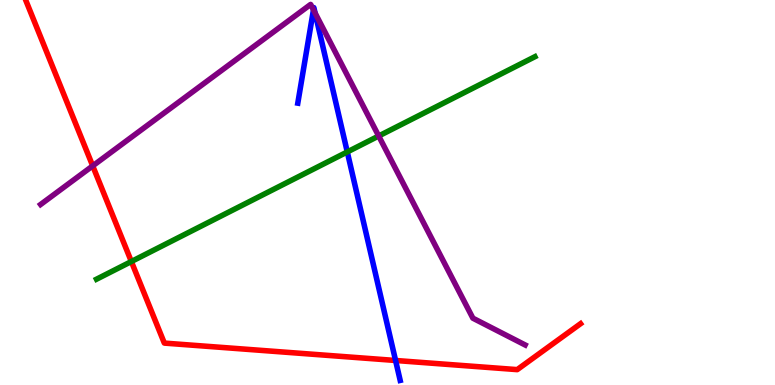[{'lines': ['blue', 'red'], 'intersections': [{'x': 5.1, 'y': 0.637}]}, {'lines': ['green', 'red'], 'intersections': [{'x': 1.69, 'y': 3.21}]}, {'lines': ['purple', 'red'], 'intersections': [{'x': 1.2, 'y': 5.69}]}, {'lines': ['blue', 'green'], 'intersections': [{'x': 4.48, 'y': 6.05}]}, {'lines': ['blue', 'purple'], 'intersections': [{'x': 4.04, 'y': 9.74}, {'x': 4.07, 'y': 9.66}]}, {'lines': ['green', 'purple'], 'intersections': [{'x': 4.89, 'y': 6.47}]}]